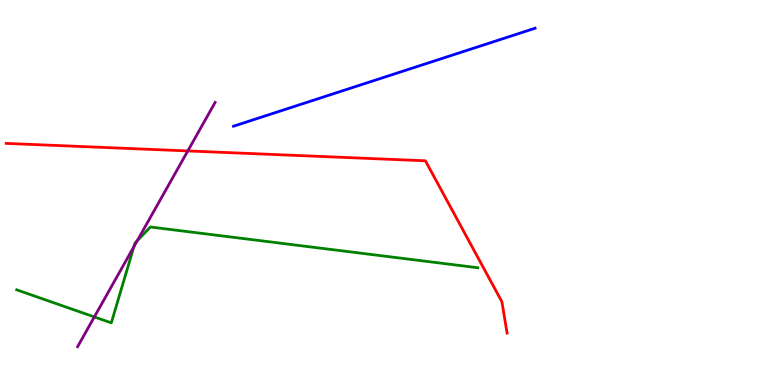[{'lines': ['blue', 'red'], 'intersections': []}, {'lines': ['green', 'red'], 'intersections': []}, {'lines': ['purple', 'red'], 'intersections': [{'x': 2.42, 'y': 6.08}]}, {'lines': ['blue', 'green'], 'intersections': []}, {'lines': ['blue', 'purple'], 'intersections': []}, {'lines': ['green', 'purple'], 'intersections': [{'x': 1.22, 'y': 1.77}, {'x': 1.73, 'y': 3.59}, {'x': 1.77, 'y': 3.75}]}]